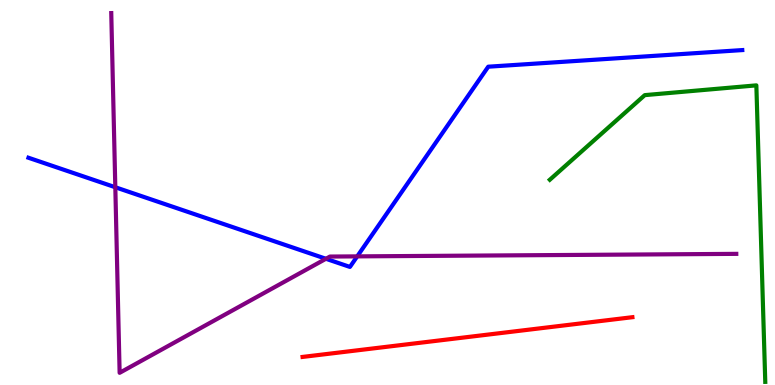[{'lines': ['blue', 'red'], 'intersections': []}, {'lines': ['green', 'red'], 'intersections': []}, {'lines': ['purple', 'red'], 'intersections': []}, {'lines': ['blue', 'green'], 'intersections': []}, {'lines': ['blue', 'purple'], 'intersections': [{'x': 1.49, 'y': 5.14}, {'x': 4.21, 'y': 3.28}, {'x': 4.61, 'y': 3.34}]}, {'lines': ['green', 'purple'], 'intersections': []}]